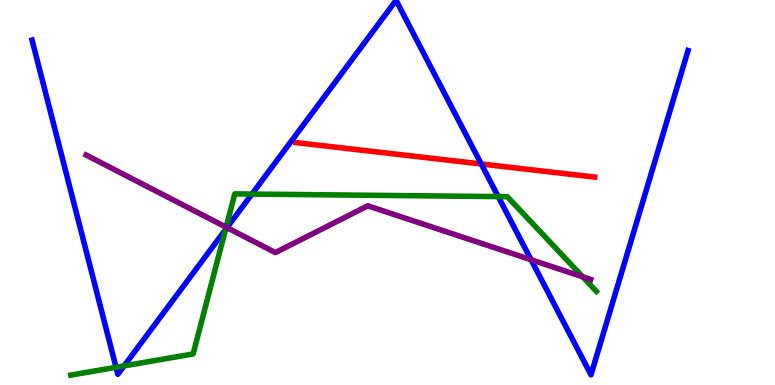[{'lines': ['blue', 'red'], 'intersections': [{'x': 6.21, 'y': 5.74}]}, {'lines': ['green', 'red'], 'intersections': []}, {'lines': ['purple', 'red'], 'intersections': []}, {'lines': ['blue', 'green'], 'intersections': [{'x': 1.5, 'y': 0.46}, {'x': 1.6, 'y': 0.496}, {'x': 2.91, 'y': 4.04}, {'x': 3.25, 'y': 4.96}, {'x': 6.43, 'y': 4.89}]}, {'lines': ['blue', 'purple'], 'intersections': [{'x': 2.93, 'y': 4.09}, {'x': 6.85, 'y': 3.25}]}, {'lines': ['green', 'purple'], 'intersections': [{'x': 2.92, 'y': 4.1}, {'x': 7.52, 'y': 2.81}]}]